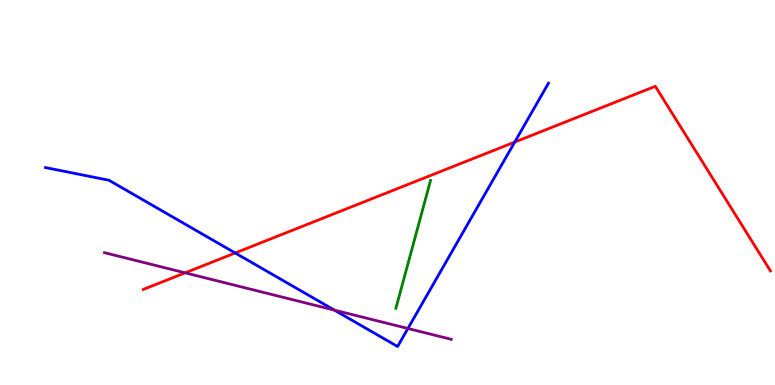[{'lines': ['blue', 'red'], 'intersections': [{'x': 3.03, 'y': 3.43}, {'x': 6.64, 'y': 6.31}]}, {'lines': ['green', 'red'], 'intersections': []}, {'lines': ['purple', 'red'], 'intersections': [{'x': 2.39, 'y': 2.91}]}, {'lines': ['blue', 'green'], 'intersections': []}, {'lines': ['blue', 'purple'], 'intersections': [{'x': 4.32, 'y': 1.94}, {'x': 5.26, 'y': 1.47}]}, {'lines': ['green', 'purple'], 'intersections': []}]